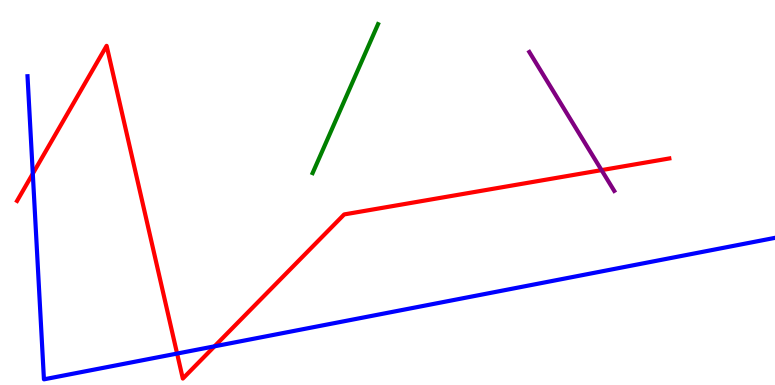[{'lines': ['blue', 'red'], 'intersections': [{'x': 0.423, 'y': 5.49}, {'x': 2.29, 'y': 0.817}, {'x': 2.77, 'y': 1.0}]}, {'lines': ['green', 'red'], 'intersections': []}, {'lines': ['purple', 'red'], 'intersections': [{'x': 7.76, 'y': 5.58}]}, {'lines': ['blue', 'green'], 'intersections': []}, {'lines': ['blue', 'purple'], 'intersections': []}, {'lines': ['green', 'purple'], 'intersections': []}]